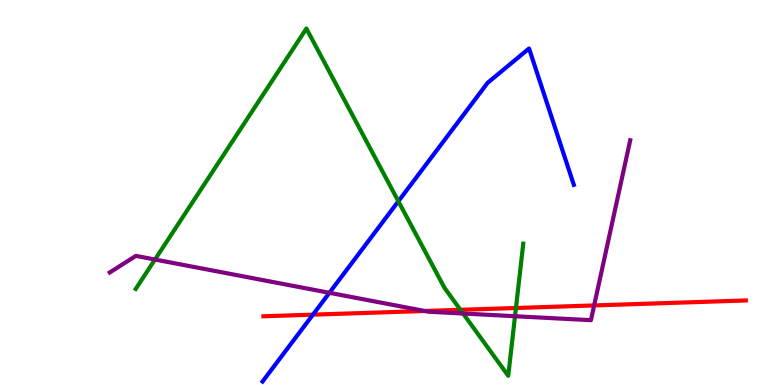[{'lines': ['blue', 'red'], 'intersections': [{'x': 4.04, 'y': 1.83}]}, {'lines': ['green', 'red'], 'intersections': [{'x': 5.94, 'y': 1.95}, {'x': 6.66, 'y': 2.0}]}, {'lines': ['purple', 'red'], 'intersections': [{'x': 5.48, 'y': 1.92}, {'x': 7.67, 'y': 2.07}]}, {'lines': ['blue', 'green'], 'intersections': [{'x': 5.14, 'y': 4.77}]}, {'lines': ['blue', 'purple'], 'intersections': [{'x': 4.25, 'y': 2.39}]}, {'lines': ['green', 'purple'], 'intersections': [{'x': 2.0, 'y': 3.26}, {'x': 5.98, 'y': 1.86}, {'x': 6.65, 'y': 1.79}]}]